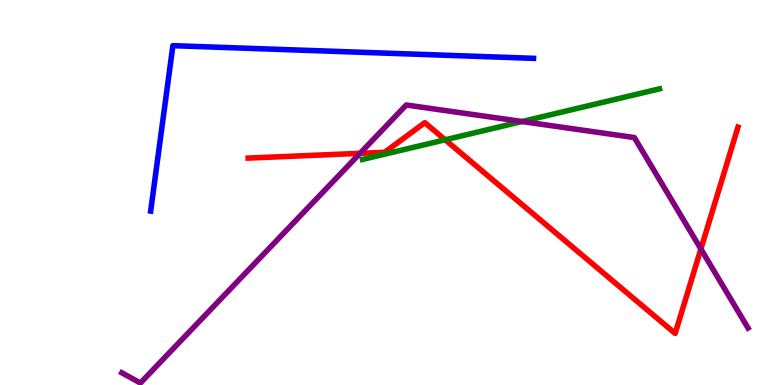[{'lines': ['blue', 'red'], 'intersections': []}, {'lines': ['green', 'red'], 'intersections': [{'x': 5.74, 'y': 6.37}]}, {'lines': ['purple', 'red'], 'intersections': [{'x': 4.65, 'y': 6.02}, {'x': 9.04, 'y': 3.53}]}, {'lines': ['blue', 'green'], 'intersections': []}, {'lines': ['blue', 'purple'], 'intersections': []}, {'lines': ['green', 'purple'], 'intersections': [{'x': 6.74, 'y': 6.84}]}]